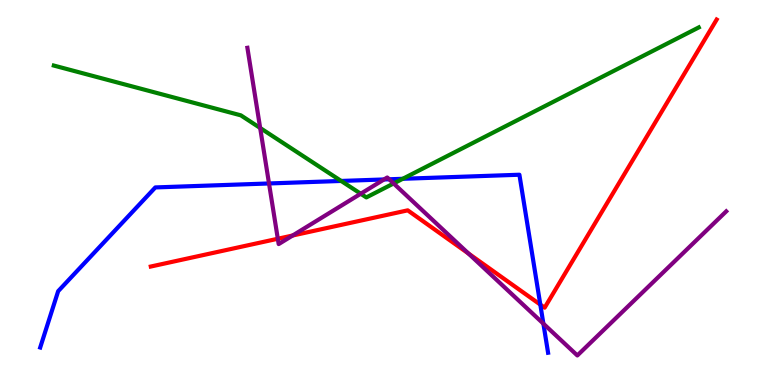[{'lines': ['blue', 'red'], 'intersections': [{'x': 6.97, 'y': 2.09}]}, {'lines': ['green', 'red'], 'intersections': []}, {'lines': ['purple', 'red'], 'intersections': [{'x': 3.58, 'y': 3.8}, {'x': 3.78, 'y': 3.88}, {'x': 6.04, 'y': 3.42}]}, {'lines': ['blue', 'green'], 'intersections': [{'x': 4.4, 'y': 5.3}, {'x': 5.2, 'y': 5.36}]}, {'lines': ['blue', 'purple'], 'intersections': [{'x': 3.47, 'y': 5.23}, {'x': 4.95, 'y': 5.34}, {'x': 5.02, 'y': 5.34}, {'x': 7.01, 'y': 1.59}]}, {'lines': ['green', 'purple'], 'intersections': [{'x': 3.36, 'y': 6.68}, {'x': 4.65, 'y': 4.97}, {'x': 5.08, 'y': 5.23}]}]